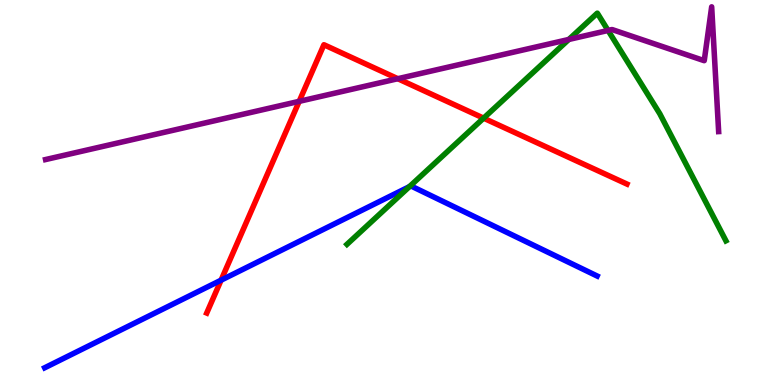[{'lines': ['blue', 'red'], 'intersections': [{'x': 2.85, 'y': 2.72}]}, {'lines': ['green', 'red'], 'intersections': [{'x': 6.24, 'y': 6.93}]}, {'lines': ['purple', 'red'], 'intersections': [{'x': 3.86, 'y': 7.37}, {'x': 5.13, 'y': 7.96}]}, {'lines': ['blue', 'green'], 'intersections': [{'x': 5.28, 'y': 5.15}]}, {'lines': ['blue', 'purple'], 'intersections': []}, {'lines': ['green', 'purple'], 'intersections': [{'x': 7.34, 'y': 8.98}, {'x': 7.85, 'y': 9.21}]}]